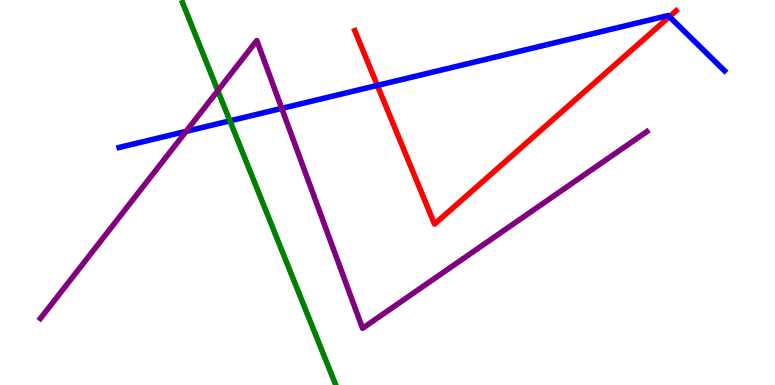[{'lines': ['blue', 'red'], 'intersections': [{'x': 4.87, 'y': 7.78}, {'x': 8.64, 'y': 9.57}]}, {'lines': ['green', 'red'], 'intersections': []}, {'lines': ['purple', 'red'], 'intersections': []}, {'lines': ['blue', 'green'], 'intersections': [{'x': 2.97, 'y': 6.86}]}, {'lines': ['blue', 'purple'], 'intersections': [{'x': 2.4, 'y': 6.59}, {'x': 3.64, 'y': 7.18}]}, {'lines': ['green', 'purple'], 'intersections': [{'x': 2.81, 'y': 7.65}]}]